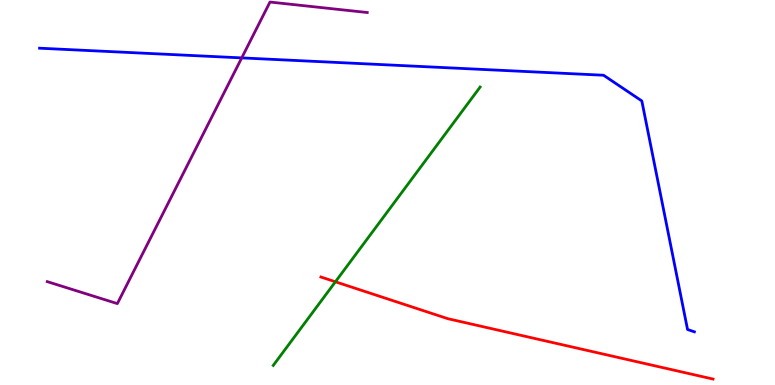[{'lines': ['blue', 'red'], 'intersections': []}, {'lines': ['green', 'red'], 'intersections': [{'x': 4.33, 'y': 2.68}]}, {'lines': ['purple', 'red'], 'intersections': []}, {'lines': ['blue', 'green'], 'intersections': []}, {'lines': ['blue', 'purple'], 'intersections': [{'x': 3.12, 'y': 8.5}]}, {'lines': ['green', 'purple'], 'intersections': []}]